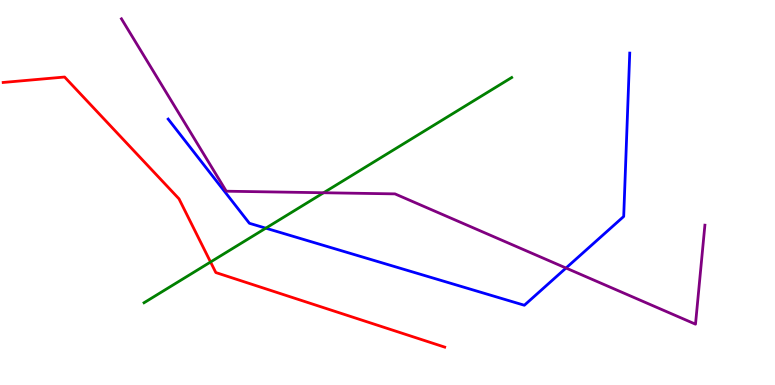[{'lines': ['blue', 'red'], 'intersections': []}, {'lines': ['green', 'red'], 'intersections': [{'x': 2.72, 'y': 3.19}]}, {'lines': ['purple', 'red'], 'intersections': []}, {'lines': ['blue', 'green'], 'intersections': [{'x': 3.43, 'y': 4.07}]}, {'lines': ['blue', 'purple'], 'intersections': [{'x': 7.3, 'y': 3.04}]}, {'lines': ['green', 'purple'], 'intersections': [{'x': 4.18, 'y': 4.99}]}]